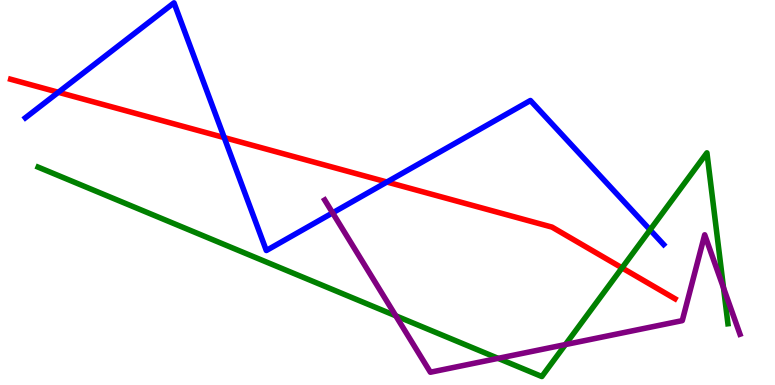[{'lines': ['blue', 'red'], 'intersections': [{'x': 0.753, 'y': 7.6}, {'x': 2.89, 'y': 6.43}, {'x': 4.99, 'y': 5.27}]}, {'lines': ['green', 'red'], 'intersections': [{'x': 8.03, 'y': 3.04}]}, {'lines': ['purple', 'red'], 'intersections': []}, {'lines': ['blue', 'green'], 'intersections': [{'x': 8.39, 'y': 4.03}]}, {'lines': ['blue', 'purple'], 'intersections': [{'x': 4.29, 'y': 4.47}]}, {'lines': ['green', 'purple'], 'intersections': [{'x': 5.11, 'y': 1.8}, {'x': 6.43, 'y': 0.692}, {'x': 7.3, 'y': 1.05}, {'x': 9.34, 'y': 2.52}]}]